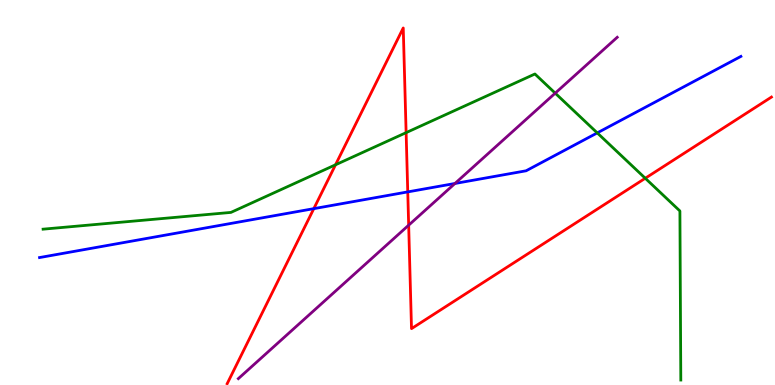[{'lines': ['blue', 'red'], 'intersections': [{'x': 4.05, 'y': 4.58}, {'x': 5.26, 'y': 5.02}]}, {'lines': ['green', 'red'], 'intersections': [{'x': 4.33, 'y': 5.72}, {'x': 5.24, 'y': 6.55}, {'x': 8.33, 'y': 5.37}]}, {'lines': ['purple', 'red'], 'intersections': [{'x': 5.27, 'y': 4.15}]}, {'lines': ['blue', 'green'], 'intersections': [{'x': 7.71, 'y': 6.55}]}, {'lines': ['blue', 'purple'], 'intersections': [{'x': 5.87, 'y': 5.23}]}, {'lines': ['green', 'purple'], 'intersections': [{'x': 7.16, 'y': 7.58}]}]